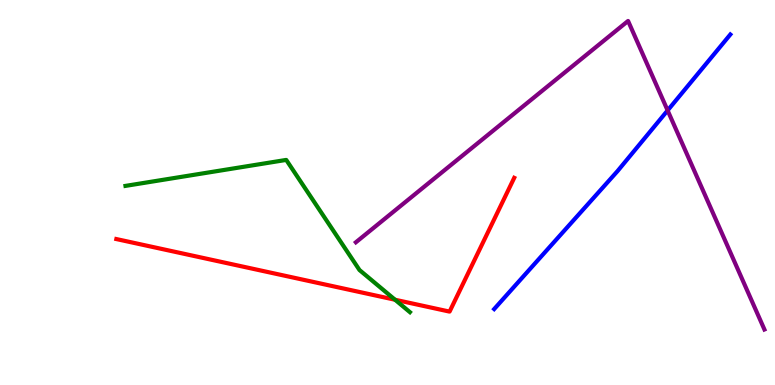[{'lines': ['blue', 'red'], 'intersections': []}, {'lines': ['green', 'red'], 'intersections': [{'x': 5.1, 'y': 2.21}]}, {'lines': ['purple', 'red'], 'intersections': []}, {'lines': ['blue', 'green'], 'intersections': []}, {'lines': ['blue', 'purple'], 'intersections': [{'x': 8.61, 'y': 7.13}]}, {'lines': ['green', 'purple'], 'intersections': []}]